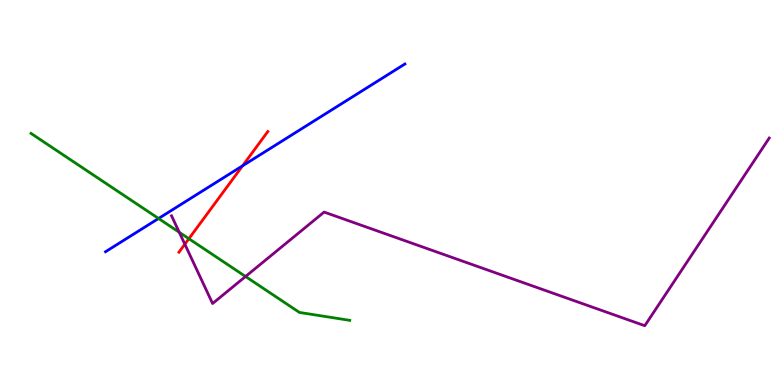[{'lines': ['blue', 'red'], 'intersections': [{'x': 3.13, 'y': 5.69}]}, {'lines': ['green', 'red'], 'intersections': [{'x': 2.44, 'y': 3.8}]}, {'lines': ['purple', 'red'], 'intersections': [{'x': 2.38, 'y': 3.66}]}, {'lines': ['blue', 'green'], 'intersections': [{'x': 2.05, 'y': 4.33}]}, {'lines': ['blue', 'purple'], 'intersections': []}, {'lines': ['green', 'purple'], 'intersections': [{'x': 2.31, 'y': 3.97}, {'x': 3.17, 'y': 2.82}]}]